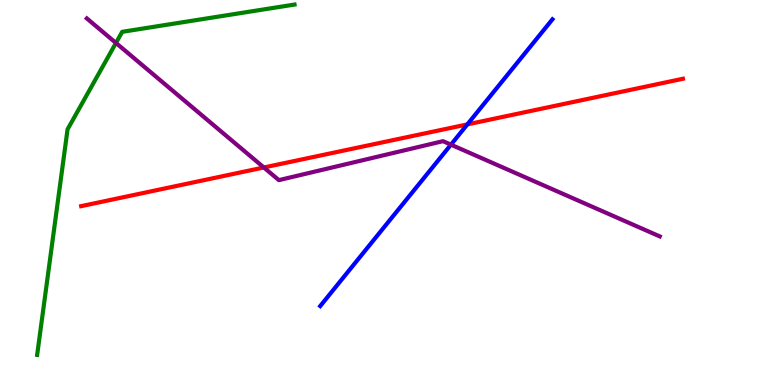[{'lines': ['blue', 'red'], 'intersections': [{'x': 6.03, 'y': 6.77}]}, {'lines': ['green', 'red'], 'intersections': []}, {'lines': ['purple', 'red'], 'intersections': [{'x': 3.4, 'y': 5.65}]}, {'lines': ['blue', 'green'], 'intersections': []}, {'lines': ['blue', 'purple'], 'intersections': [{'x': 5.82, 'y': 6.24}]}, {'lines': ['green', 'purple'], 'intersections': [{'x': 1.5, 'y': 8.88}]}]